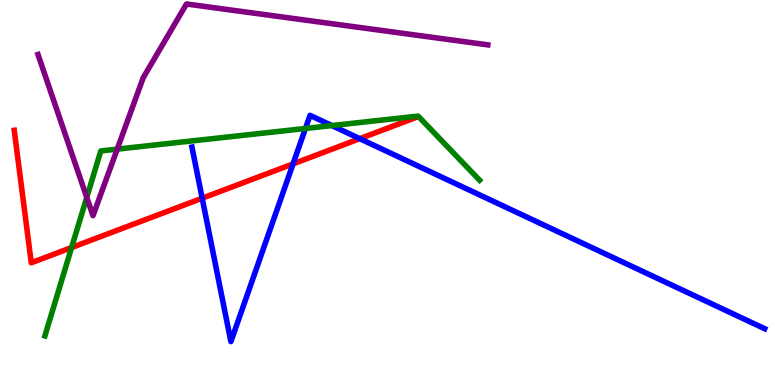[{'lines': ['blue', 'red'], 'intersections': [{'x': 2.61, 'y': 4.85}, {'x': 3.78, 'y': 5.74}, {'x': 4.64, 'y': 6.4}]}, {'lines': ['green', 'red'], 'intersections': [{'x': 0.924, 'y': 3.57}]}, {'lines': ['purple', 'red'], 'intersections': []}, {'lines': ['blue', 'green'], 'intersections': [{'x': 3.94, 'y': 6.66}, {'x': 4.28, 'y': 6.74}]}, {'lines': ['blue', 'purple'], 'intersections': []}, {'lines': ['green', 'purple'], 'intersections': [{'x': 1.12, 'y': 4.87}, {'x': 1.51, 'y': 6.13}]}]